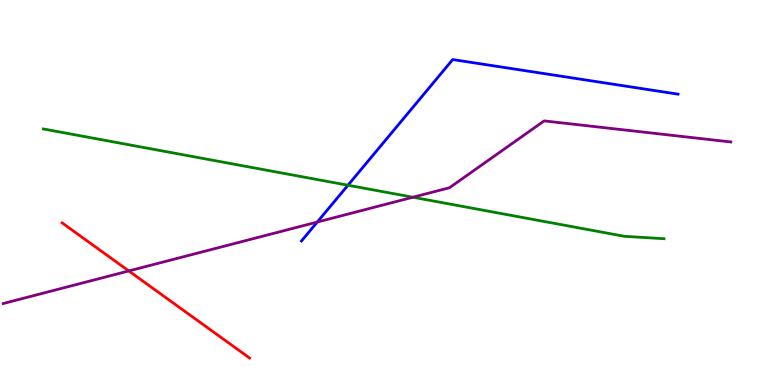[{'lines': ['blue', 'red'], 'intersections': []}, {'lines': ['green', 'red'], 'intersections': []}, {'lines': ['purple', 'red'], 'intersections': [{'x': 1.66, 'y': 2.96}]}, {'lines': ['blue', 'green'], 'intersections': [{'x': 4.49, 'y': 5.19}]}, {'lines': ['blue', 'purple'], 'intersections': [{'x': 4.09, 'y': 4.23}]}, {'lines': ['green', 'purple'], 'intersections': [{'x': 5.33, 'y': 4.88}]}]